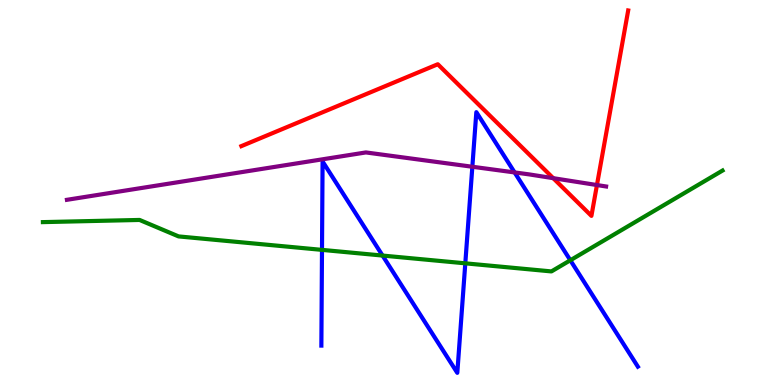[{'lines': ['blue', 'red'], 'intersections': []}, {'lines': ['green', 'red'], 'intersections': []}, {'lines': ['purple', 'red'], 'intersections': [{'x': 7.14, 'y': 5.37}, {'x': 7.7, 'y': 5.19}]}, {'lines': ['blue', 'green'], 'intersections': [{'x': 4.15, 'y': 3.51}, {'x': 4.94, 'y': 3.36}, {'x': 6.0, 'y': 3.16}, {'x': 7.36, 'y': 3.24}]}, {'lines': ['blue', 'purple'], 'intersections': [{'x': 6.09, 'y': 5.67}, {'x': 6.64, 'y': 5.52}]}, {'lines': ['green', 'purple'], 'intersections': []}]